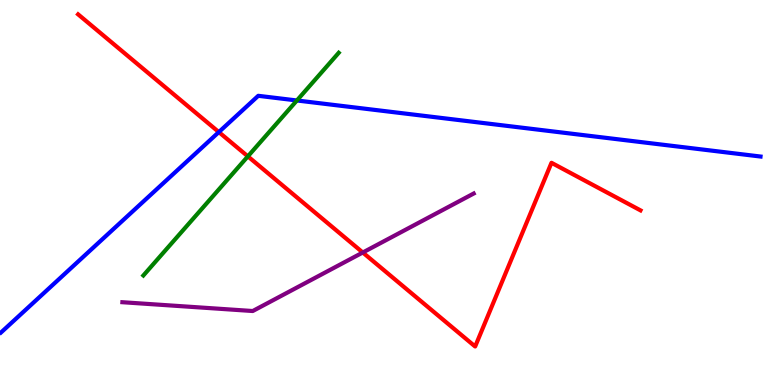[{'lines': ['blue', 'red'], 'intersections': [{'x': 2.82, 'y': 6.57}]}, {'lines': ['green', 'red'], 'intersections': [{'x': 3.2, 'y': 5.94}]}, {'lines': ['purple', 'red'], 'intersections': [{'x': 4.68, 'y': 3.44}]}, {'lines': ['blue', 'green'], 'intersections': [{'x': 3.83, 'y': 7.39}]}, {'lines': ['blue', 'purple'], 'intersections': []}, {'lines': ['green', 'purple'], 'intersections': []}]